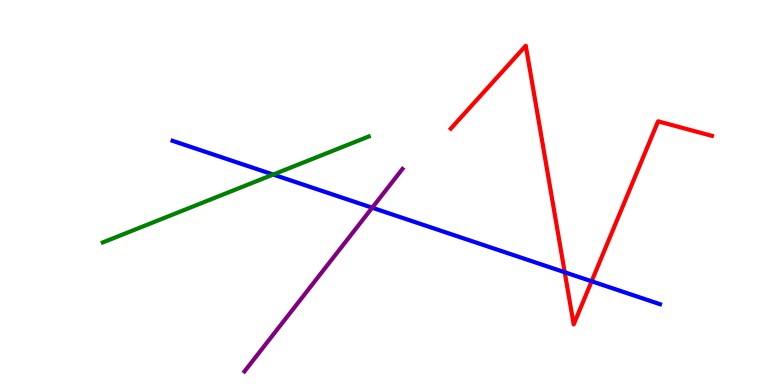[{'lines': ['blue', 'red'], 'intersections': [{'x': 7.29, 'y': 2.93}, {'x': 7.63, 'y': 2.69}]}, {'lines': ['green', 'red'], 'intersections': []}, {'lines': ['purple', 'red'], 'intersections': []}, {'lines': ['blue', 'green'], 'intersections': [{'x': 3.53, 'y': 5.47}]}, {'lines': ['blue', 'purple'], 'intersections': [{'x': 4.8, 'y': 4.6}]}, {'lines': ['green', 'purple'], 'intersections': []}]